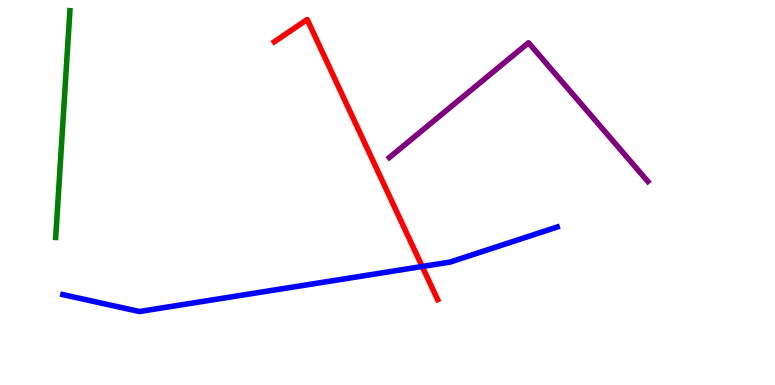[{'lines': ['blue', 'red'], 'intersections': [{'x': 5.45, 'y': 3.08}]}, {'lines': ['green', 'red'], 'intersections': []}, {'lines': ['purple', 'red'], 'intersections': []}, {'lines': ['blue', 'green'], 'intersections': []}, {'lines': ['blue', 'purple'], 'intersections': []}, {'lines': ['green', 'purple'], 'intersections': []}]